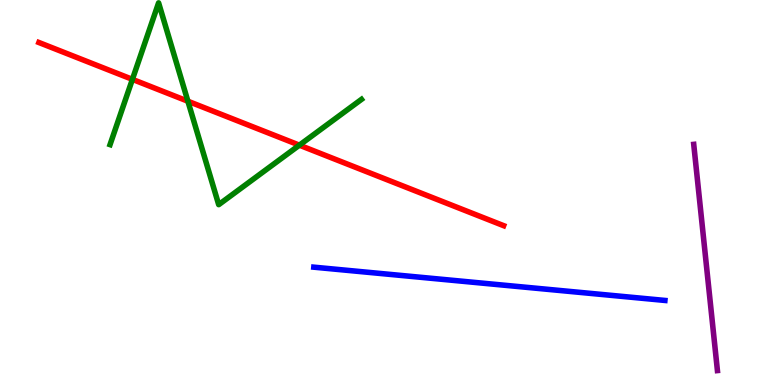[{'lines': ['blue', 'red'], 'intersections': []}, {'lines': ['green', 'red'], 'intersections': [{'x': 1.71, 'y': 7.94}, {'x': 2.42, 'y': 7.37}, {'x': 3.86, 'y': 6.23}]}, {'lines': ['purple', 'red'], 'intersections': []}, {'lines': ['blue', 'green'], 'intersections': []}, {'lines': ['blue', 'purple'], 'intersections': []}, {'lines': ['green', 'purple'], 'intersections': []}]